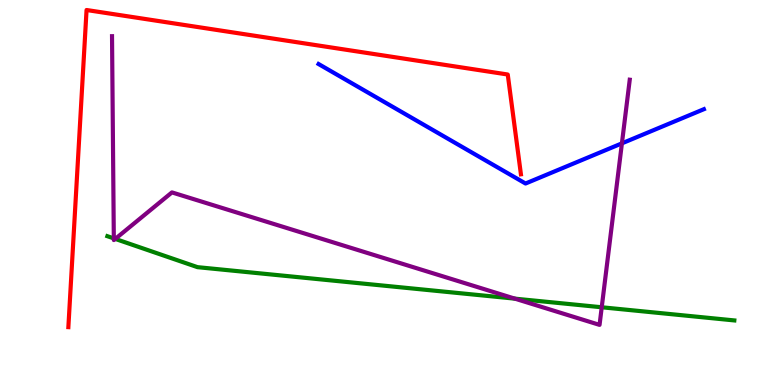[{'lines': ['blue', 'red'], 'intersections': []}, {'lines': ['green', 'red'], 'intersections': []}, {'lines': ['purple', 'red'], 'intersections': []}, {'lines': ['blue', 'green'], 'intersections': []}, {'lines': ['blue', 'purple'], 'intersections': [{'x': 8.02, 'y': 6.28}]}, {'lines': ['green', 'purple'], 'intersections': [{'x': 1.47, 'y': 3.81}, {'x': 1.49, 'y': 3.79}, {'x': 6.64, 'y': 2.24}, {'x': 7.76, 'y': 2.02}]}]